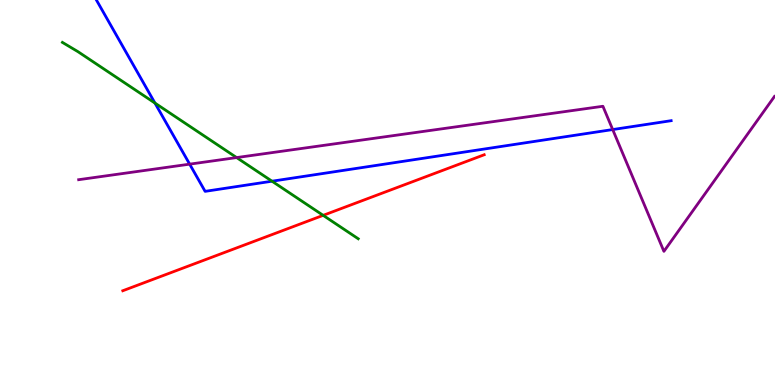[{'lines': ['blue', 'red'], 'intersections': []}, {'lines': ['green', 'red'], 'intersections': [{'x': 4.17, 'y': 4.41}]}, {'lines': ['purple', 'red'], 'intersections': []}, {'lines': ['blue', 'green'], 'intersections': [{'x': 2.0, 'y': 7.32}, {'x': 3.51, 'y': 5.29}]}, {'lines': ['blue', 'purple'], 'intersections': [{'x': 2.45, 'y': 5.74}, {'x': 7.91, 'y': 6.63}]}, {'lines': ['green', 'purple'], 'intersections': [{'x': 3.05, 'y': 5.91}]}]